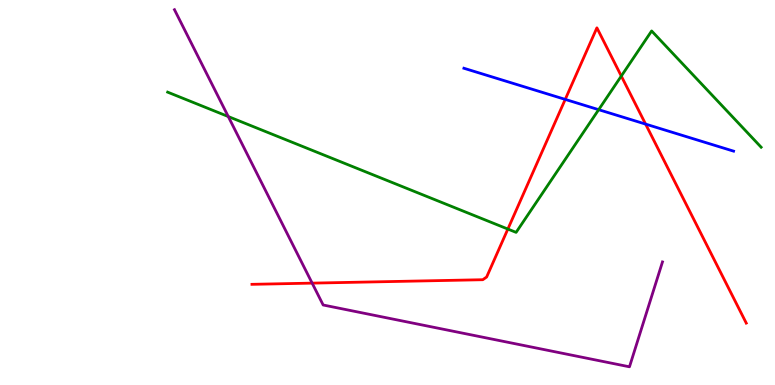[{'lines': ['blue', 'red'], 'intersections': [{'x': 7.29, 'y': 7.42}, {'x': 8.33, 'y': 6.78}]}, {'lines': ['green', 'red'], 'intersections': [{'x': 6.55, 'y': 4.05}, {'x': 8.02, 'y': 8.02}]}, {'lines': ['purple', 'red'], 'intersections': [{'x': 4.03, 'y': 2.65}]}, {'lines': ['blue', 'green'], 'intersections': [{'x': 7.72, 'y': 7.15}]}, {'lines': ['blue', 'purple'], 'intersections': []}, {'lines': ['green', 'purple'], 'intersections': [{'x': 2.95, 'y': 6.97}]}]